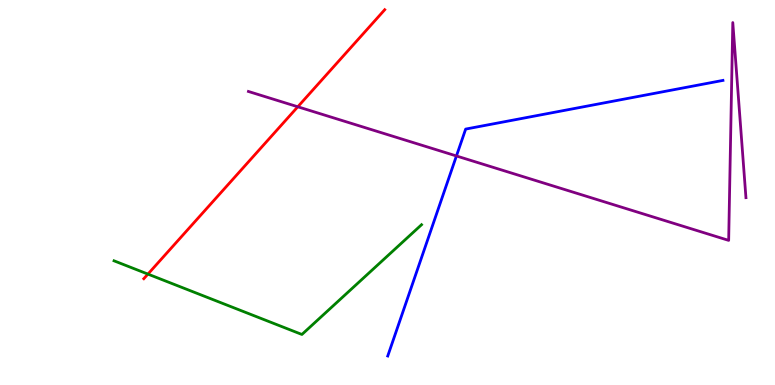[{'lines': ['blue', 'red'], 'intersections': []}, {'lines': ['green', 'red'], 'intersections': [{'x': 1.91, 'y': 2.88}]}, {'lines': ['purple', 'red'], 'intersections': [{'x': 3.84, 'y': 7.23}]}, {'lines': ['blue', 'green'], 'intersections': []}, {'lines': ['blue', 'purple'], 'intersections': [{'x': 5.89, 'y': 5.95}]}, {'lines': ['green', 'purple'], 'intersections': []}]